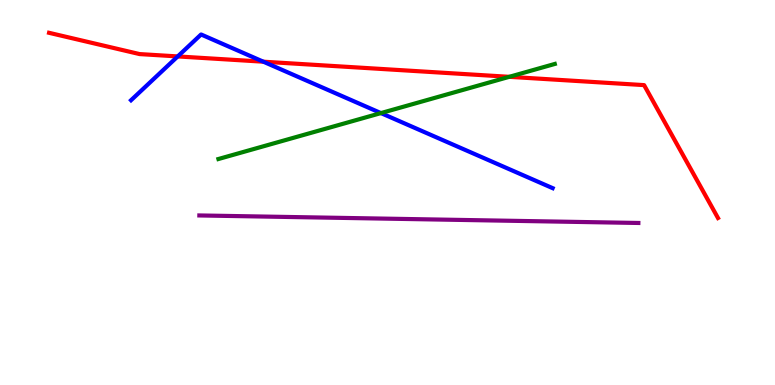[{'lines': ['blue', 'red'], 'intersections': [{'x': 2.29, 'y': 8.53}, {'x': 3.4, 'y': 8.4}]}, {'lines': ['green', 'red'], 'intersections': [{'x': 6.57, 'y': 8.0}]}, {'lines': ['purple', 'red'], 'intersections': []}, {'lines': ['blue', 'green'], 'intersections': [{'x': 4.92, 'y': 7.06}]}, {'lines': ['blue', 'purple'], 'intersections': []}, {'lines': ['green', 'purple'], 'intersections': []}]